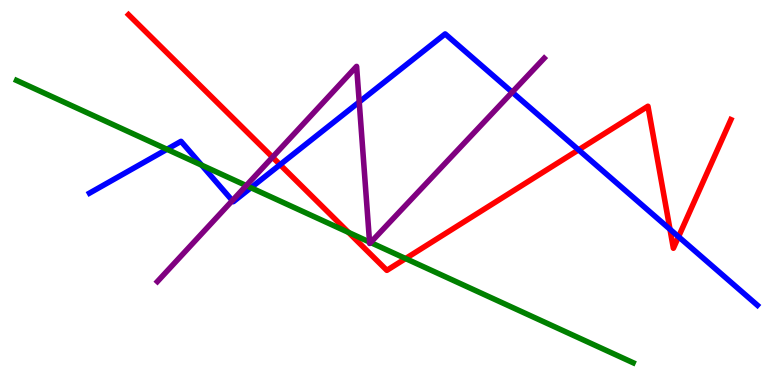[{'lines': ['blue', 'red'], 'intersections': [{'x': 3.61, 'y': 5.72}, {'x': 7.47, 'y': 6.11}, {'x': 8.64, 'y': 4.04}, {'x': 8.76, 'y': 3.85}]}, {'lines': ['green', 'red'], 'intersections': [{'x': 4.5, 'y': 3.96}, {'x': 5.23, 'y': 3.28}]}, {'lines': ['purple', 'red'], 'intersections': [{'x': 3.52, 'y': 5.92}]}, {'lines': ['blue', 'green'], 'intersections': [{'x': 2.15, 'y': 6.12}, {'x': 2.6, 'y': 5.71}, {'x': 3.24, 'y': 5.12}]}, {'lines': ['blue', 'purple'], 'intersections': [{'x': 3.0, 'y': 4.79}, {'x': 4.64, 'y': 7.35}, {'x': 6.61, 'y': 7.61}]}, {'lines': ['green', 'purple'], 'intersections': [{'x': 3.18, 'y': 5.18}, {'x': 4.77, 'y': 3.71}, {'x': 4.78, 'y': 3.7}]}]